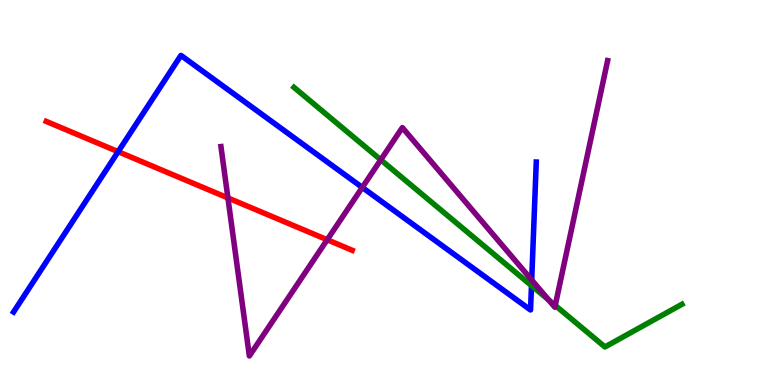[{'lines': ['blue', 'red'], 'intersections': [{'x': 1.52, 'y': 6.06}]}, {'lines': ['green', 'red'], 'intersections': []}, {'lines': ['purple', 'red'], 'intersections': [{'x': 2.94, 'y': 4.86}, {'x': 4.22, 'y': 3.77}]}, {'lines': ['blue', 'green'], 'intersections': [{'x': 6.86, 'y': 2.58}]}, {'lines': ['blue', 'purple'], 'intersections': [{'x': 4.67, 'y': 5.13}, {'x': 6.86, 'y': 2.73}]}, {'lines': ['green', 'purple'], 'intersections': [{'x': 4.91, 'y': 5.85}, {'x': 7.08, 'y': 2.21}, {'x': 7.16, 'y': 2.07}]}]